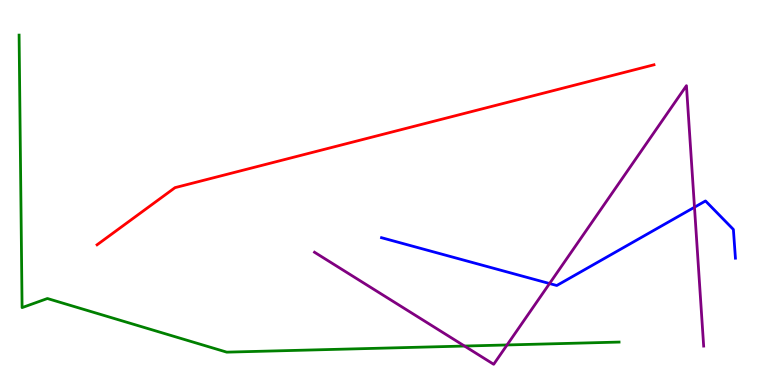[{'lines': ['blue', 'red'], 'intersections': []}, {'lines': ['green', 'red'], 'intersections': []}, {'lines': ['purple', 'red'], 'intersections': []}, {'lines': ['blue', 'green'], 'intersections': []}, {'lines': ['blue', 'purple'], 'intersections': [{'x': 7.09, 'y': 2.64}, {'x': 8.96, 'y': 4.62}]}, {'lines': ['green', 'purple'], 'intersections': [{'x': 5.99, 'y': 1.01}, {'x': 6.54, 'y': 1.04}]}]